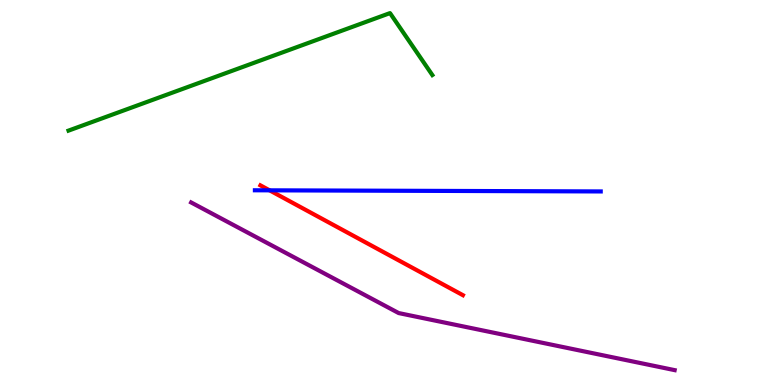[{'lines': ['blue', 'red'], 'intersections': [{'x': 3.48, 'y': 5.06}]}, {'lines': ['green', 'red'], 'intersections': []}, {'lines': ['purple', 'red'], 'intersections': []}, {'lines': ['blue', 'green'], 'intersections': []}, {'lines': ['blue', 'purple'], 'intersections': []}, {'lines': ['green', 'purple'], 'intersections': []}]